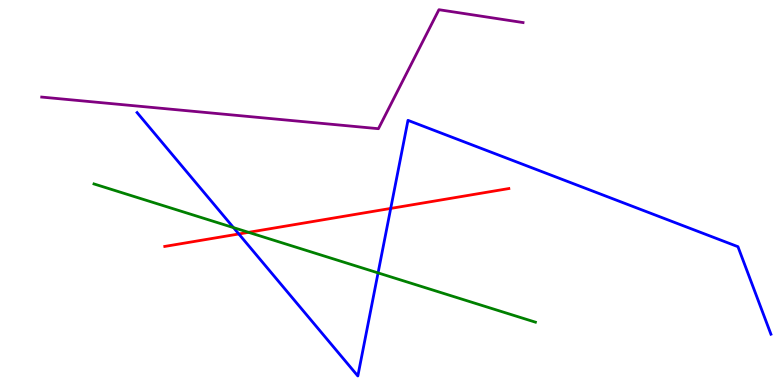[{'lines': ['blue', 'red'], 'intersections': [{'x': 3.08, 'y': 3.92}, {'x': 5.04, 'y': 4.59}]}, {'lines': ['green', 'red'], 'intersections': [{'x': 3.21, 'y': 3.97}]}, {'lines': ['purple', 'red'], 'intersections': []}, {'lines': ['blue', 'green'], 'intersections': [{'x': 3.01, 'y': 4.09}, {'x': 4.88, 'y': 2.91}]}, {'lines': ['blue', 'purple'], 'intersections': []}, {'lines': ['green', 'purple'], 'intersections': []}]